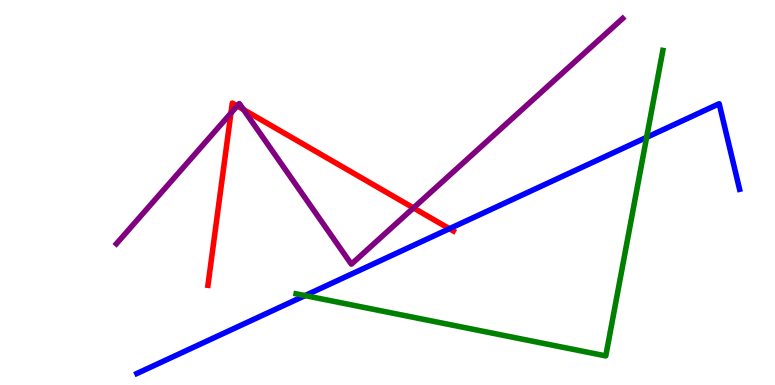[{'lines': ['blue', 'red'], 'intersections': [{'x': 5.8, 'y': 4.06}]}, {'lines': ['green', 'red'], 'intersections': []}, {'lines': ['purple', 'red'], 'intersections': [{'x': 2.98, 'y': 7.06}, {'x': 3.06, 'y': 7.25}, {'x': 3.14, 'y': 7.15}, {'x': 5.34, 'y': 4.6}]}, {'lines': ['blue', 'green'], 'intersections': [{'x': 3.94, 'y': 2.32}, {'x': 8.34, 'y': 6.43}]}, {'lines': ['blue', 'purple'], 'intersections': []}, {'lines': ['green', 'purple'], 'intersections': []}]